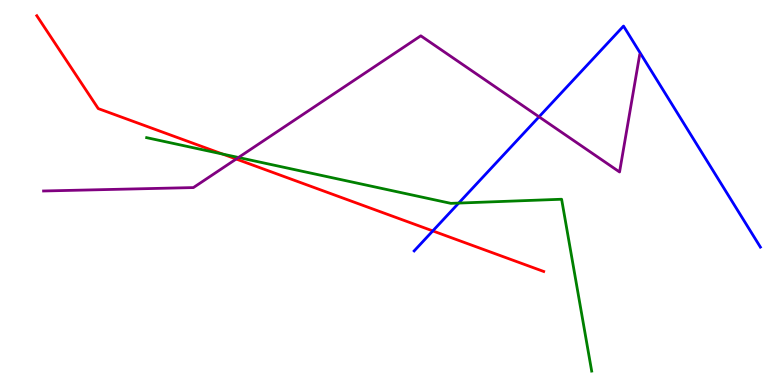[{'lines': ['blue', 'red'], 'intersections': [{'x': 5.58, 'y': 4.0}]}, {'lines': ['green', 'red'], 'intersections': [{'x': 2.87, 'y': 6.0}]}, {'lines': ['purple', 'red'], 'intersections': [{'x': 3.05, 'y': 5.87}]}, {'lines': ['blue', 'green'], 'intersections': [{'x': 5.92, 'y': 4.73}]}, {'lines': ['blue', 'purple'], 'intersections': [{'x': 6.96, 'y': 6.97}]}, {'lines': ['green', 'purple'], 'intersections': [{'x': 3.08, 'y': 5.91}]}]